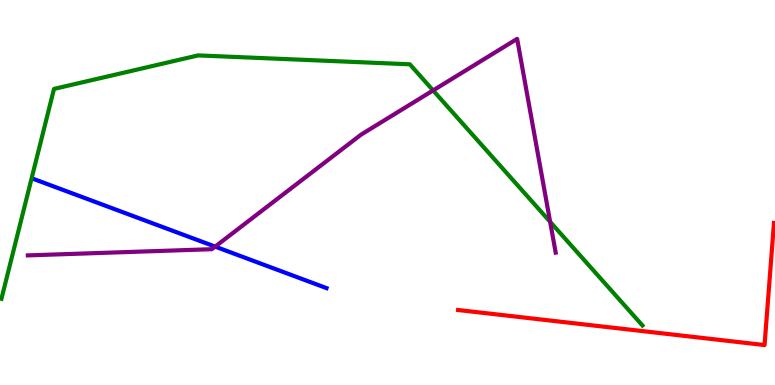[{'lines': ['blue', 'red'], 'intersections': []}, {'lines': ['green', 'red'], 'intersections': []}, {'lines': ['purple', 'red'], 'intersections': []}, {'lines': ['blue', 'green'], 'intersections': []}, {'lines': ['blue', 'purple'], 'intersections': [{'x': 2.78, 'y': 3.59}]}, {'lines': ['green', 'purple'], 'intersections': [{'x': 5.59, 'y': 7.65}, {'x': 7.1, 'y': 4.24}]}]